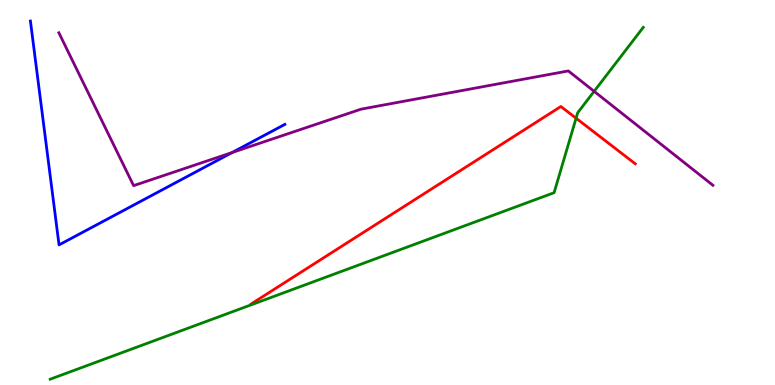[{'lines': ['blue', 'red'], 'intersections': []}, {'lines': ['green', 'red'], 'intersections': [{'x': 7.43, 'y': 6.93}]}, {'lines': ['purple', 'red'], 'intersections': []}, {'lines': ['blue', 'green'], 'intersections': []}, {'lines': ['blue', 'purple'], 'intersections': [{'x': 3.0, 'y': 6.04}]}, {'lines': ['green', 'purple'], 'intersections': [{'x': 7.67, 'y': 7.63}]}]